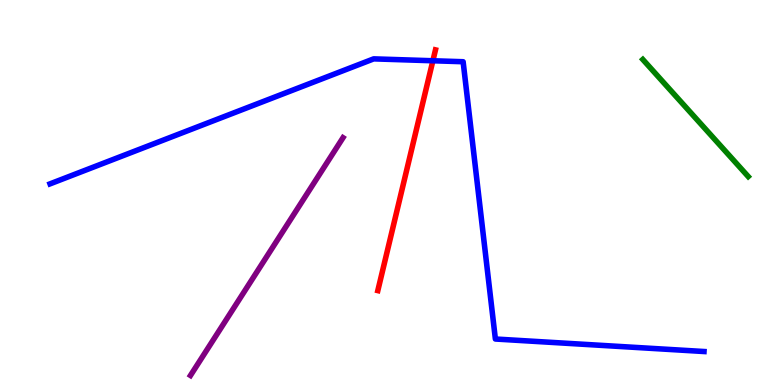[{'lines': ['blue', 'red'], 'intersections': [{'x': 5.59, 'y': 8.42}]}, {'lines': ['green', 'red'], 'intersections': []}, {'lines': ['purple', 'red'], 'intersections': []}, {'lines': ['blue', 'green'], 'intersections': []}, {'lines': ['blue', 'purple'], 'intersections': []}, {'lines': ['green', 'purple'], 'intersections': []}]